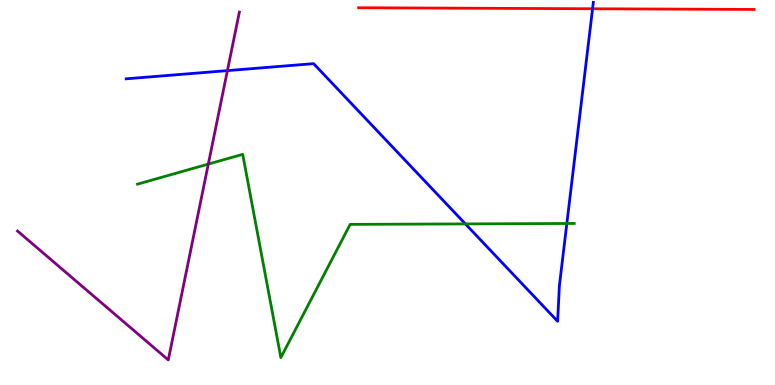[{'lines': ['blue', 'red'], 'intersections': [{'x': 7.65, 'y': 9.77}]}, {'lines': ['green', 'red'], 'intersections': []}, {'lines': ['purple', 'red'], 'intersections': []}, {'lines': ['blue', 'green'], 'intersections': [{'x': 6.0, 'y': 4.18}, {'x': 7.31, 'y': 4.2}]}, {'lines': ['blue', 'purple'], 'intersections': [{'x': 2.93, 'y': 8.17}]}, {'lines': ['green', 'purple'], 'intersections': [{'x': 2.69, 'y': 5.74}]}]